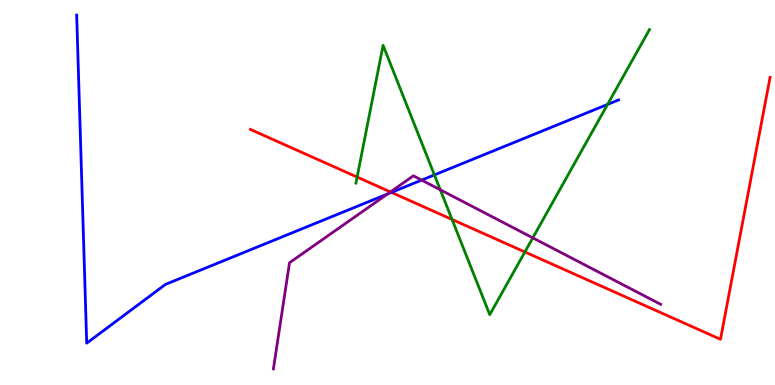[{'lines': ['blue', 'red'], 'intersections': [{'x': 5.05, 'y': 5.0}]}, {'lines': ['green', 'red'], 'intersections': [{'x': 4.61, 'y': 5.4}, {'x': 5.83, 'y': 4.3}, {'x': 6.77, 'y': 3.46}]}, {'lines': ['purple', 'red'], 'intersections': [{'x': 5.04, 'y': 5.01}]}, {'lines': ['blue', 'green'], 'intersections': [{'x': 5.61, 'y': 5.46}, {'x': 7.84, 'y': 7.29}]}, {'lines': ['blue', 'purple'], 'intersections': [{'x': 5.0, 'y': 4.96}, {'x': 5.44, 'y': 5.32}]}, {'lines': ['green', 'purple'], 'intersections': [{'x': 5.68, 'y': 5.07}, {'x': 6.87, 'y': 3.82}]}]